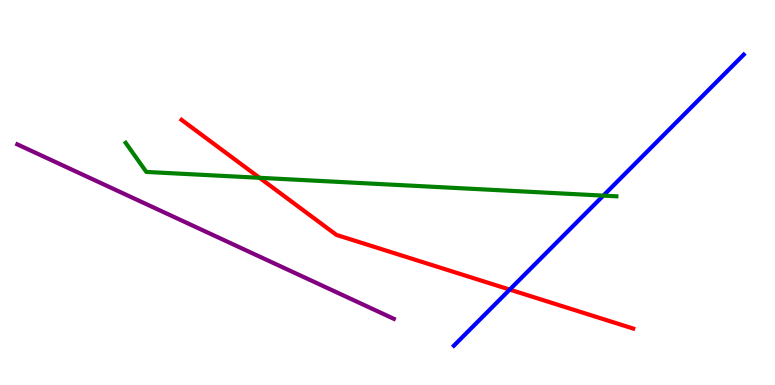[{'lines': ['blue', 'red'], 'intersections': [{'x': 6.58, 'y': 2.48}]}, {'lines': ['green', 'red'], 'intersections': [{'x': 3.35, 'y': 5.38}]}, {'lines': ['purple', 'red'], 'intersections': []}, {'lines': ['blue', 'green'], 'intersections': [{'x': 7.78, 'y': 4.92}]}, {'lines': ['blue', 'purple'], 'intersections': []}, {'lines': ['green', 'purple'], 'intersections': []}]